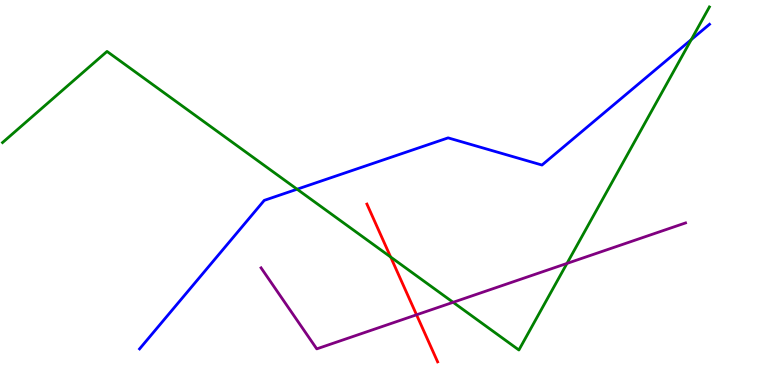[{'lines': ['blue', 'red'], 'intersections': []}, {'lines': ['green', 'red'], 'intersections': [{'x': 5.04, 'y': 3.32}]}, {'lines': ['purple', 'red'], 'intersections': [{'x': 5.37, 'y': 1.82}]}, {'lines': ['blue', 'green'], 'intersections': [{'x': 3.83, 'y': 5.09}, {'x': 8.92, 'y': 8.97}]}, {'lines': ['blue', 'purple'], 'intersections': []}, {'lines': ['green', 'purple'], 'intersections': [{'x': 5.85, 'y': 2.15}, {'x': 7.32, 'y': 3.16}]}]